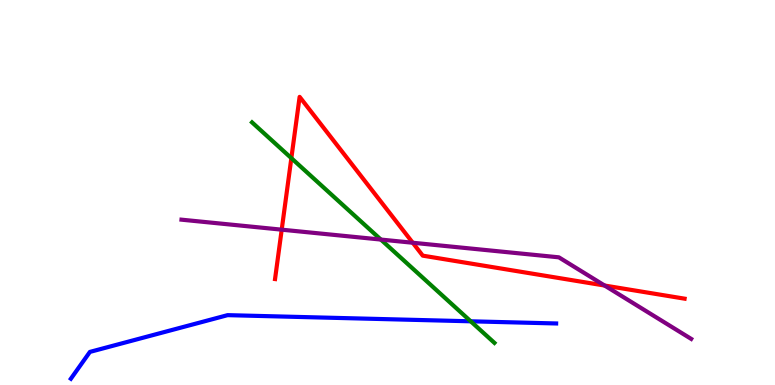[{'lines': ['blue', 'red'], 'intersections': []}, {'lines': ['green', 'red'], 'intersections': [{'x': 3.76, 'y': 5.89}]}, {'lines': ['purple', 'red'], 'intersections': [{'x': 3.63, 'y': 4.03}, {'x': 5.33, 'y': 3.69}, {'x': 7.8, 'y': 2.58}]}, {'lines': ['blue', 'green'], 'intersections': [{'x': 6.07, 'y': 1.65}]}, {'lines': ['blue', 'purple'], 'intersections': []}, {'lines': ['green', 'purple'], 'intersections': [{'x': 4.91, 'y': 3.78}]}]